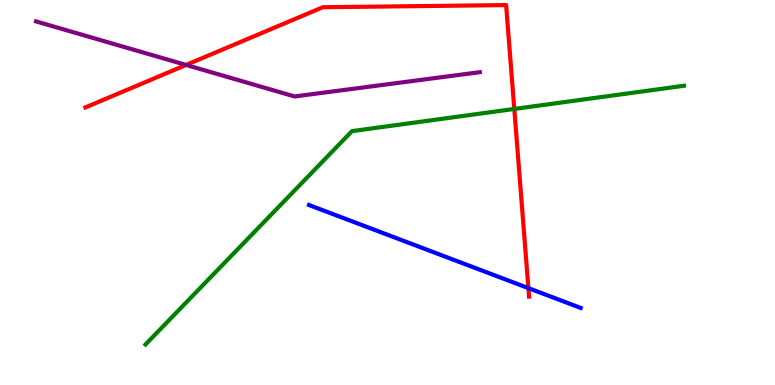[{'lines': ['blue', 'red'], 'intersections': [{'x': 6.82, 'y': 2.52}]}, {'lines': ['green', 'red'], 'intersections': [{'x': 6.64, 'y': 7.17}]}, {'lines': ['purple', 'red'], 'intersections': [{'x': 2.4, 'y': 8.31}]}, {'lines': ['blue', 'green'], 'intersections': []}, {'lines': ['blue', 'purple'], 'intersections': []}, {'lines': ['green', 'purple'], 'intersections': []}]